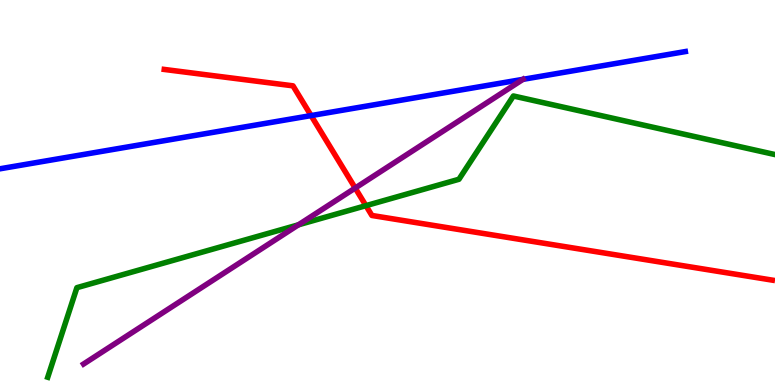[{'lines': ['blue', 'red'], 'intersections': [{'x': 4.01, 'y': 7.0}]}, {'lines': ['green', 'red'], 'intersections': [{'x': 4.72, 'y': 4.66}]}, {'lines': ['purple', 'red'], 'intersections': [{'x': 4.58, 'y': 5.12}]}, {'lines': ['blue', 'green'], 'intersections': []}, {'lines': ['blue', 'purple'], 'intersections': [{'x': 6.75, 'y': 7.94}]}, {'lines': ['green', 'purple'], 'intersections': [{'x': 3.85, 'y': 4.16}]}]